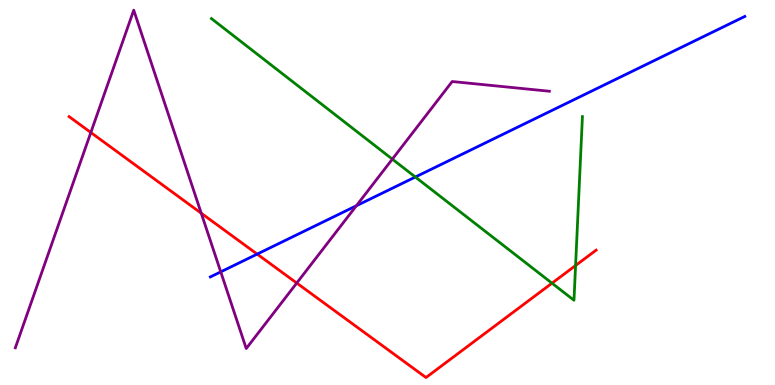[{'lines': ['blue', 'red'], 'intersections': [{'x': 3.32, 'y': 3.4}]}, {'lines': ['green', 'red'], 'intersections': [{'x': 7.12, 'y': 2.64}, {'x': 7.43, 'y': 3.1}]}, {'lines': ['purple', 'red'], 'intersections': [{'x': 1.17, 'y': 6.56}, {'x': 2.6, 'y': 4.46}, {'x': 3.83, 'y': 2.65}]}, {'lines': ['blue', 'green'], 'intersections': [{'x': 5.36, 'y': 5.4}]}, {'lines': ['blue', 'purple'], 'intersections': [{'x': 2.85, 'y': 2.94}, {'x': 4.6, 'y': 4.66}]}, {'lines': ['green', 'purple'], 'intersections': [{'x': 5.06, 'y': 5.87}]}]